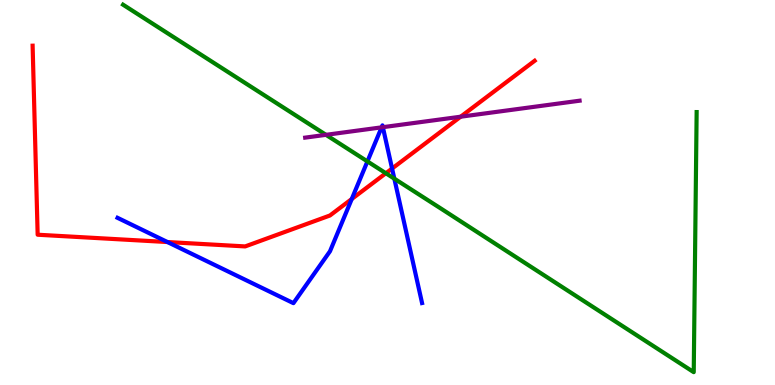[{'lines': ['blue', 'red'], 'intersections': [{'x': 2.16, 'y': 3.71}, {'x': 4.54, 'y': 4.83}, {'x': 5.06, 'y': 5.62}]}, {'lines': ['green', 'red'], 'intersections': [{'x': 4.98, 'y': 5.5}]}, {'lines': ['purple', 'red'], 'intersections': [{'x': 5.94, 'y': 6.97}]}, {'lines': ['blue', 'green'], 'intersections': [{'x': 4.74, 'y': 5.81}, {'x': 5.09, 'y': 5.36}]}, {'lines': ['blue', 'purple'], 'intersections': [{'x': 4.92, 'y': 6.69}, {'x': 4.94, 'y': 6.7}]}, {'lines': ['green', 'purple'], 'intersections': [{'x': 4.21, 'y': 6.5}]}]